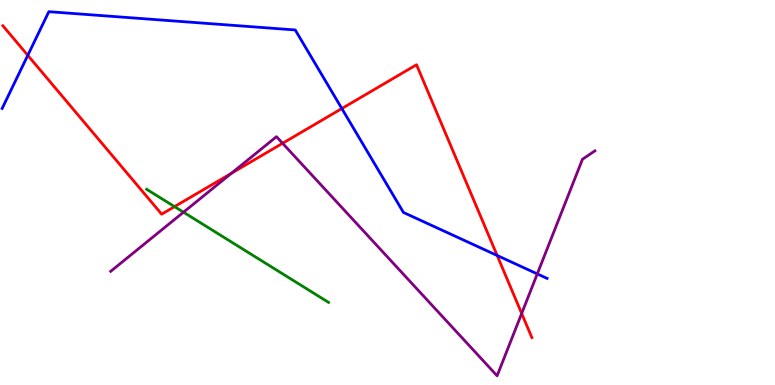[{'lines': ['blue', 'red'], 'intersections': [{'x': 0.359, 'y': 8.56}, {'x': 4.41, 'y': 7.18}, {'x': 6.41, 'y': 3.36}]}, {'lines': ['green', 'red'], 'intersections': [{'x': 2.25, 'y': 4.63}]}, {'lines': ['purple', 'red'], 'intersections': [{'x': 2.99, 'y': 5.5}, {'x': 3.65, 'y': 6.28}, {'x': 6.73, 'y': 1.86}]}, {'lines': ['blue', 'green'], 'intersections': []}, {'lines': ['blue', 'purple'], 'intersections': [{'x': 6.93, 'y': 2.89}]}, {'lines': ['green', 'purple'], 'intersections': [{'x': 2.37, 'y': 4.49}]}]